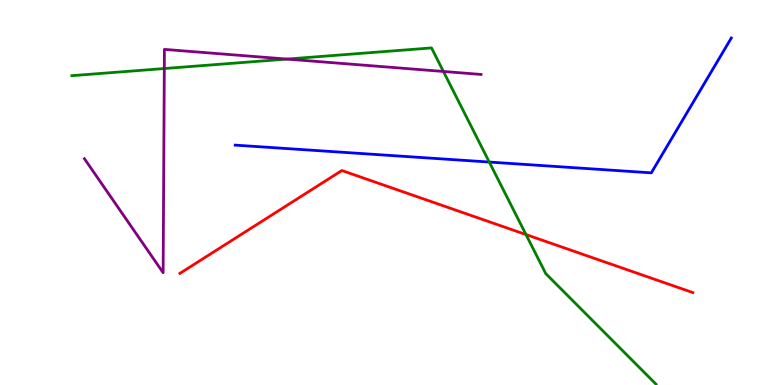[{'lines': ['blue', 'red'], 'intersections': []}, {'lines': ['green', 'red'], 'intersections': [{'x': 6.79, 'y': 3.91}]}, {'lines': ['purple', 'red'], 'intersections': []}, {'lines': ['blue', 'green'], 'intersections': [{'x': 6.31, 'y': 5.79}]}, {'lines': ['blue', 'purple'], 'intersections': []}, {'lines': ['green', 'purple'], 'intersections': [{'x': 2.12, 'y': 8.22}, {'x': 3.7, 'y': 8.47}, {'x': 5.72, 'y': 8.14}]}]